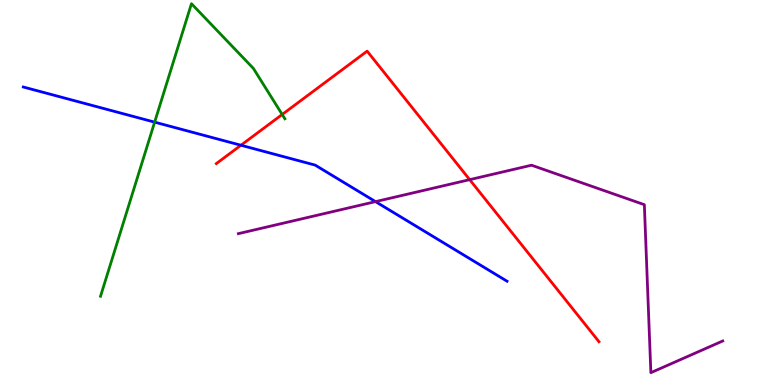[{'lines': ['blue', 'red'], 'intersections': [{'x': 3.11, 'y': 6.23}]}, {'lines': ['green', 'red'], 'intersections': [{'x': 3.64, 'y': 7.03}]}, {'lines': ['purple', 'red'], 'intersections': [{'x': 6.06, 'y': 5.33}]}, {'lines': ['blue', 'green'], 'intersections': [{'x': 2.0, 'y': 6.83}]}, {'lines': ['blue', 'purple'], 'intersections': [{'x': 4.85, 'y': 4.76}]}, {'lines': ['green', 'purple'], 'intersections': []}]